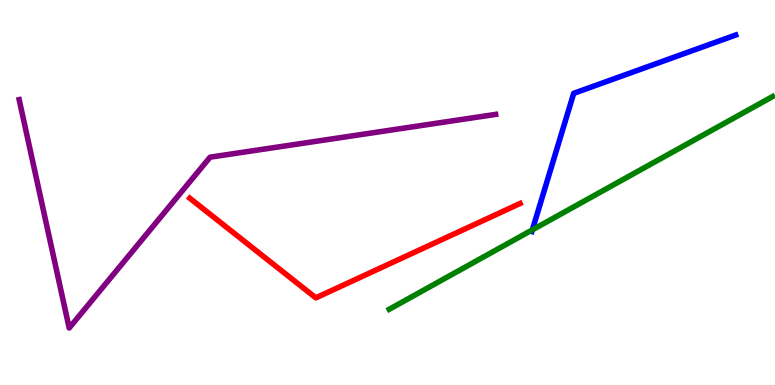[{'lines': ['blue', 'red'], 'intersections': []}, {'lines': ['green', 'red'], 'intersections': []}, {'lines': ['purple', 'red'], 'intersections': []}, {'lines': ['blue', 'green'], 'intersections': [{'x': 6.87, 'y': 4.03}]}, {'lines': ['blue', 'purple'], 'intersections': []}, {'lines': ['green', 'purple'], 'intersections': []}]